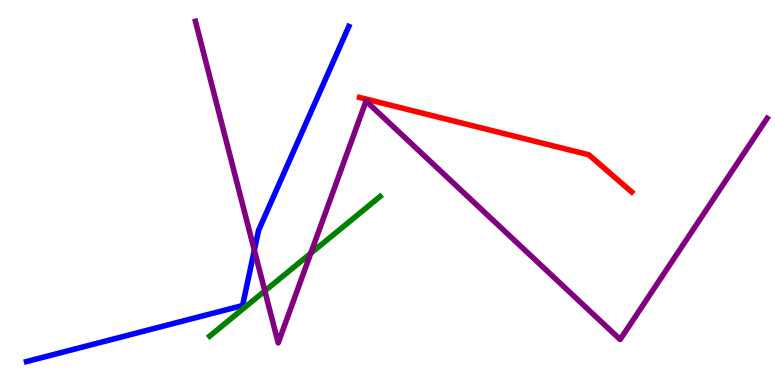[{'lines': ['blue', 'red'], 'intersections': []}, {'lines': ['green', 'red'], 'intersections': []}, {'lines': ['purple', 'red'], 'intersections': []}, {'lines': ['blue', 'green'], 'intersections': []}, {'lines': ['blue', 'purple'], 'intersections': [{'x': 3.28, 'y': 3.5}]}, {'lines': ['green', 'purple'], 'intersections': [{'x': 3.42, 'y': 2.44}, {'x': 4.01, 'y': 3.42}]}]